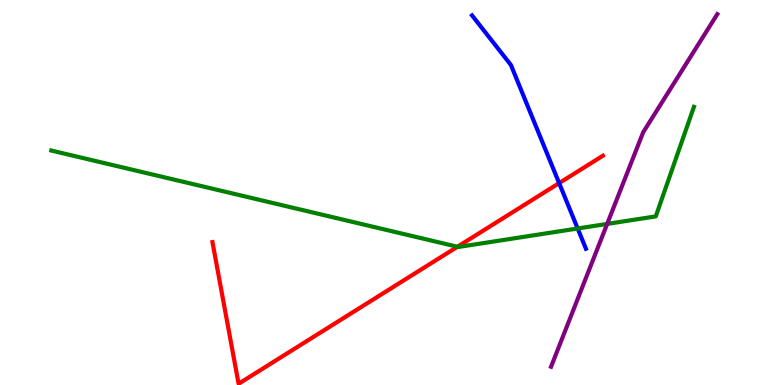[{'lines': ['blue', 'red'], 'intersections': [{'x': 7.21, 'y': 5.24}]}, {'lines': ['green', 'red'], 'intersections': [{'x': 5.9, 'y': 3.59}]}, {'lines': ['purple', 'red'], 'intersections': []}, {'lines': ['blue', 'green'], 'intersections': [{'x': 7.45, 'y': 4.07}]}, {'lines': ['blue', 'purple'], 'intersections': []}, {'lines': ['green', 'purple'], 'intersections': [{'x': 7.83, 'y': 4.18}]}]